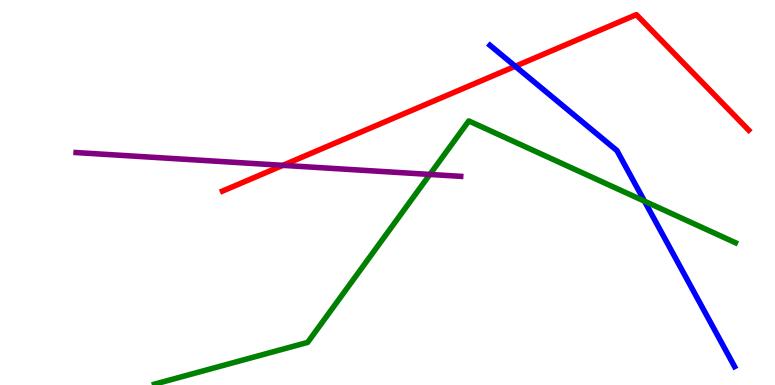[{'lines': ['blue', 'red'], 'intersections': [{'x': 6.65, 'y': 8.28}]}, {'lines': ['green', 'red'], 'intersections': []}, {'lines': ['purple', 'red'], 'intersections': [{'x': 3.65, 'y': 5.71}]}, {'lines': ['blue', 'green'], 'intersections': [{'x': 8.32, 'y': 4.77}]}, {'lines': ['blue', 'purple'], 'intersections': []}, {'lines': ['green', 'purple'], 'intersections': [{'x': 5.55, 'y': 5.47}]}]